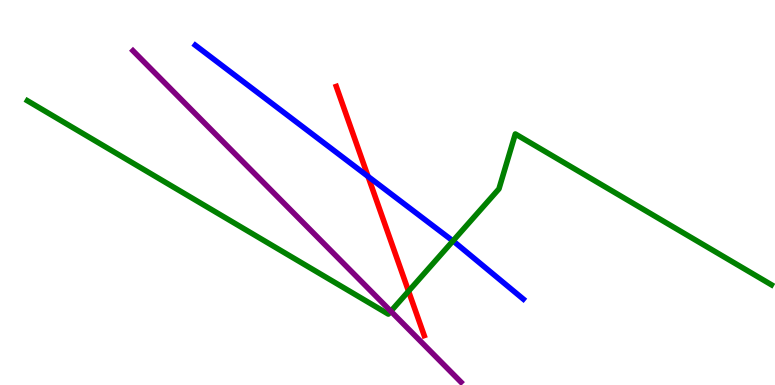[{'lines': ['blue', 'red'], 'intersections': [{'x': 4.75, 'y': 5.42}]}, {'lines': ['green', 'red'], 'intersections': [{'x': 5.27, 'y': 2.44}]}, {'lines': ['purple', 'red'], 'intersections': []}, {'lines': ['blue', 'green'], 'intersections': [{'x': 5.84, 'y': 3.74}]}, {'lines': ['blue', 'purple'], 'intersections': []}, {'lines': ['green', 'purple'], 'intersections': [{'x': 5.04, 'y': 1.92}]}]